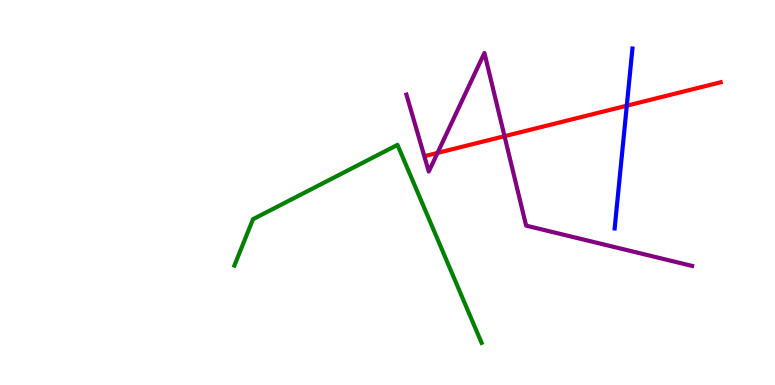[{'lines': ['blue', 'red'], 'intersections': [{'x': 8.09, 'y': 7.25}]}, {'lines': ['green', 'red'], 'intersections': []}, {'lines': ['purple', 'red'], 'intersections': [{'x': 5.65, 'y': 6.03}, {'x': 6.51, 'y': 6.46}]}, {'lines': ['blue', 'green'], 'intersections': []}, {'lines': ['blue', 'purple'], 'intersections': []}, {'lines': ['green', 'purple'], 'intersections': []}]